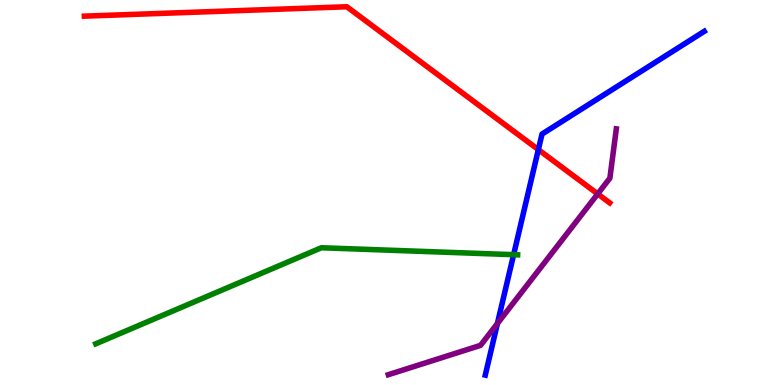[{'lines': ['blue', 'red'], 'intersections': [{'x': 6.95, 'y': 6.11}]}, {'lines': ['green', 'red'], 'intersections': []}, {'lines': ['purple', 'red'], 'intersections': [{'x': 7.71, 'y': 4.96}]}, {'lines': ['blue', 'green'], 'intersections': [{'x': 6.63, 'y': 3.38}]}, {'lines': ['blue', 'purple'], 'intersections': [{'x': 6.42, 'y': 1.6}]}, {'lines': ['green', 'purple'], 'intersections': []}]